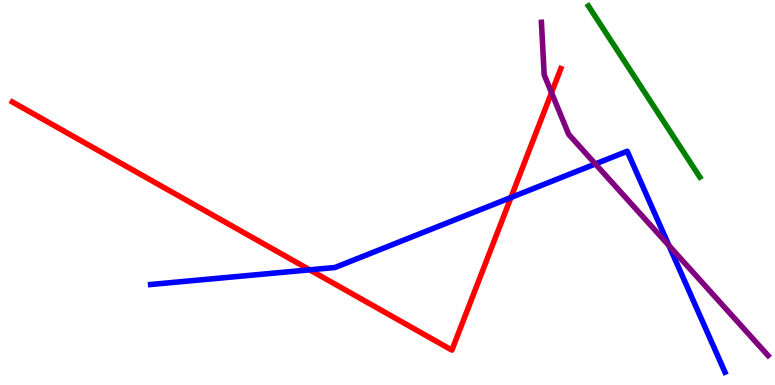[{'lines': ['blue', 'red'], 'intersections': [{'x': 4.0, 'y': 2.99}, {'x': 6.59, 'y': 4.87}]}, {'lines': ['green', 'red'], 'intersections': []}, {'lines': ['purple', 'red'], 'intersections': [{'x': 7.12, 'y': 7.59}]}, {'lines': ['blue', 'green'], 'intersections': []}, {'lines': ['blue', 'purple'], 'intersections': [{'x': 7.68, 'y': 5.74}, {'x': 8.63, 'y': 3.62}]}, {'lines': ['green', 'purple'], 'intersections': []}]